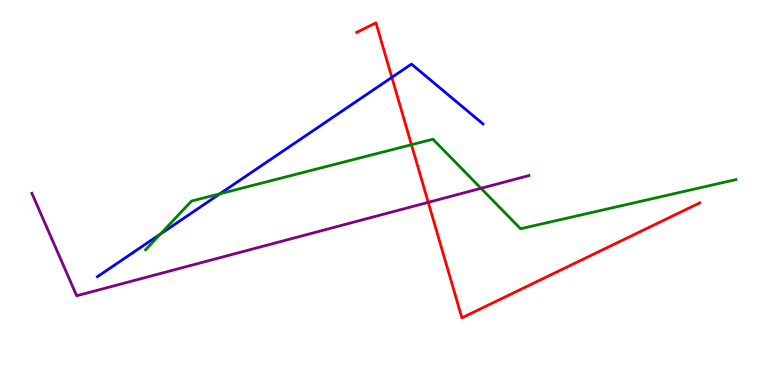[{'lines': ['blue', 'red'], 'intersections': [{'x': 5.06, 'y': 7.99}]}, {'lines': ['green', 'red'], 'intersections': [{'x': 5.31, 'y': 6.24}]}, {'lines': ['purple', 'red'], 'intersections': [{'x': 5.53, 'y': 4.74}]}, {'lines': ['blue', 'green'], 'intersections': [{'x': 2.07, 'y': 3.92}, {'x': 2.84, 'y': 4.97}]}, {'lines': ['blue', 'purple'], 'intersections': []}, {'lines': ['green', 'purple'], 'intersections': [{'x': 6.21, 'y': 5.11}]}]